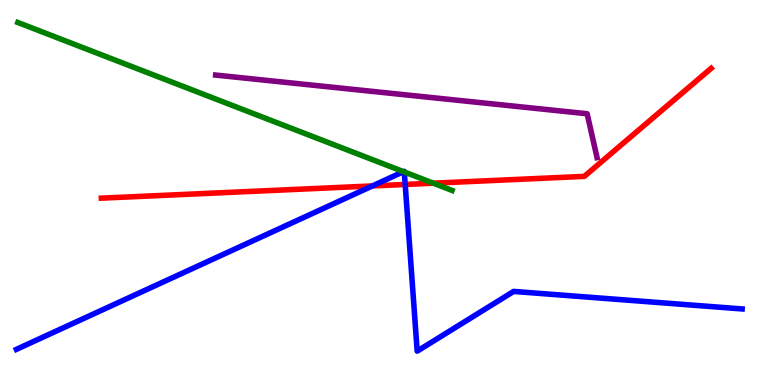[{'lines': ['blue', 'red'], 'intersections': [{'x': 4.81, 'y': 5.17}, {'x': 5.23, 'y': 5.21}]}, {'lines': ['green', 'red'], 'intersections': [{'x': 5.59, 'y': 5.24}]}, {'lines': ['purple', 'red'], 'intersections': []}, {'lines': ['blue', 'green'], 'intersections': [{'x': 5.21, 'y': 5.54}, {'x': 5.22, 'y': 5.53}]}, {'lines': ['blue', 'purple'], 'intersections': []}, {'lines': ['green', 'purple'], 'intersections': []}]